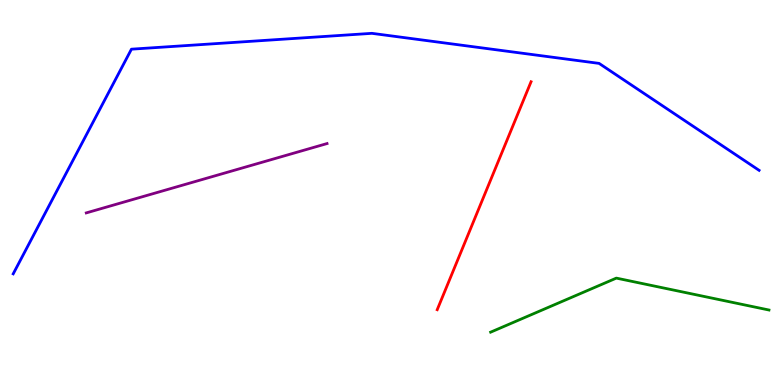[{'lines': ['blue', 'red'], 'intersections': []}, {'lines': ['green', 'red'], 'intersections': []}, {'lines': ['purple', 'red'], 'intersections': []}, {'lines': ['blue', 'green'], 'intersections': []}, {'lines': ['blue', 'purple'], 'intersections': []}, {'lines': ['green', 'purple'], 'intersections': []}]